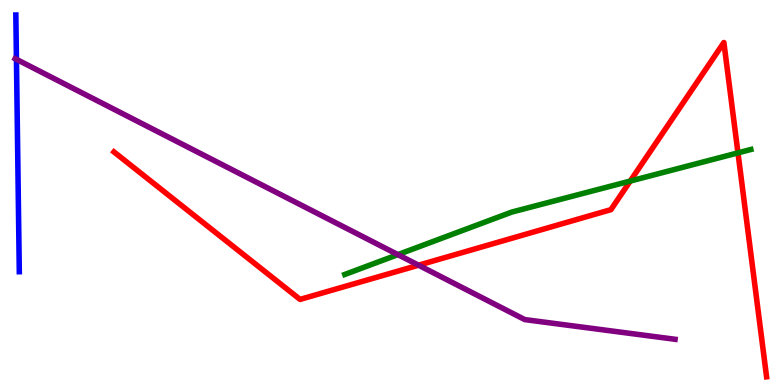[{'lines': ['blue', 'red'], 'intersections': []}, {'lines': ['green', 'red'], 'intersections': [{'x': 8.13, 'y': 5.3}, {'x': 9.52, 'y': 6.03}]}, {'lines': ['purple', 'red'], 'intersections': [{'x': 5.4, 'y': 3.11}]}, {'lines': ['blue', 'green'], 'intersections': []}, {'lines': ['blue', 'purple'], 'intersections': [{'x': 0.212, 'y': 8.46}]}, {'lines': ['green', 'purple'], 'intersections': [{'x': 5.13, 'y': 3.39}]}]